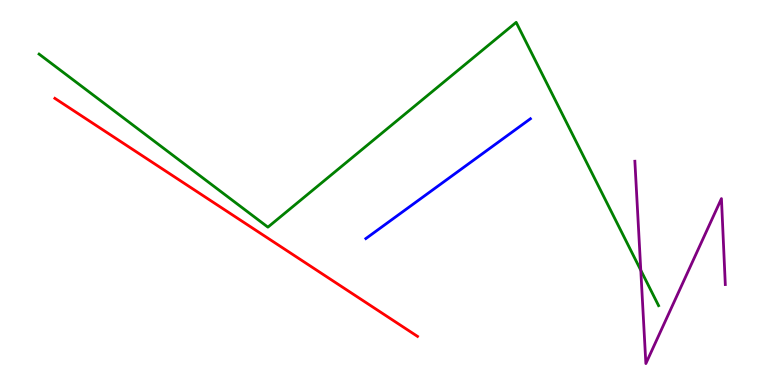[{'lines': ['blue', 'red'], 'intersections': []}, {'lines': ['green', 'red'], 'intersections': []}, {'lines': ['purple', 'red'], 'intersections': []}, {'lines': ['blue', 'green'], 'intersections': []}, {'lines': ['blue', 'purple'], 'intersections': []}, {'lines': ['green', 'purple'], 'intersections': [{'x': 8.27, 'y': 2.98}]}]